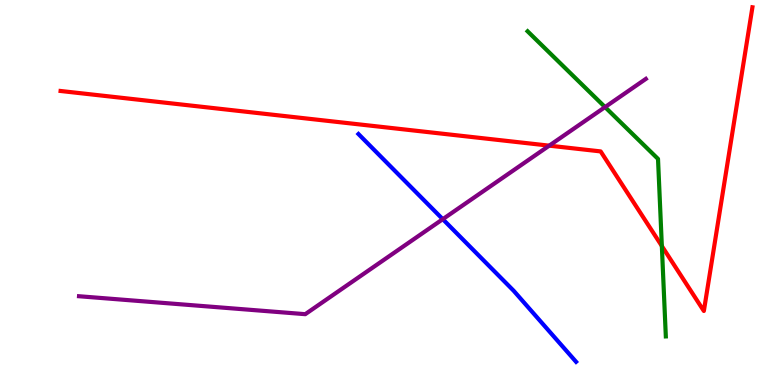[{'lines': ['blue', 'red'], 'intersections': []}, {'lines': ['green', 'red'], 'intersections': [{'x': 8.54, 'y': 3.61}]}, {'lines': ['purple', 'red'], 'intersections': [{'x': 7.09, 'y': 6.22}]}, {'lines': ['blue', 'green'], 'intersections': []}, {'lines': ['blue', 'purple'], 'intersections': [{'x': 5.71, 'y': 4.31}]}, {'lines': ['green', 'purple'], 'intersections': [{'x': 7.81, 'y': 7.22}]}]